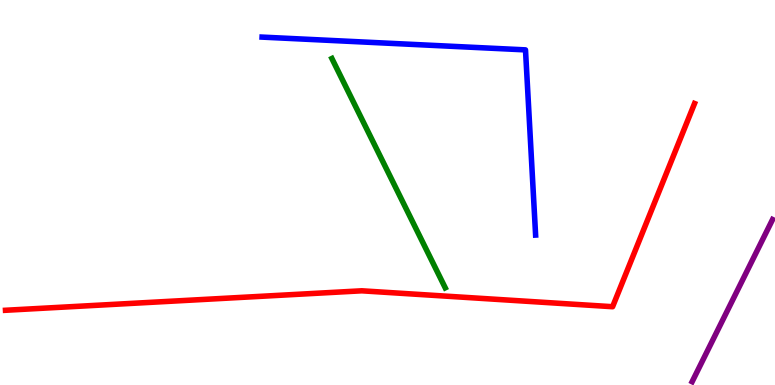[{'lines': ['blue', 'red'], 'intersections': []}, {'lines': ['green', 'red'], 'intersections': []}, {'lines': ['purple', 'red'], 'intersections': []}, {'lines': ['blue', 'green'], 'intersections': []}, {'lines': ['blue', 'purple'], 'intersections': []}, {'lines': ['green', 'purple'], 'intersections': []}]